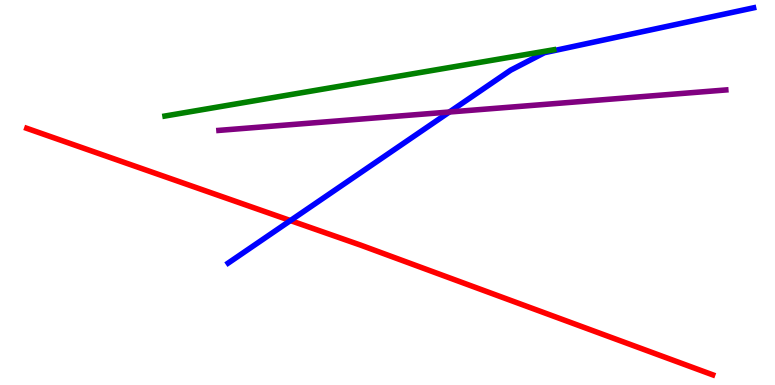[{'lines': ['blue', 'red'], 'intersections': [{'x': 3.75, 'y': 4.27}]}, {'lines': ['green', 'red'], 'intersections': []}, {'lines': ['purple', 'red'], 'intersections': []}, {'lines': ['blue', 'green'], 'intersections': []}, {'lines': ['blue', 'purple'], 'intersections': [{'x': 5.8, 'y': 7.09}]}, {'lines': ['green', 'purple'], 'intersections': []}]